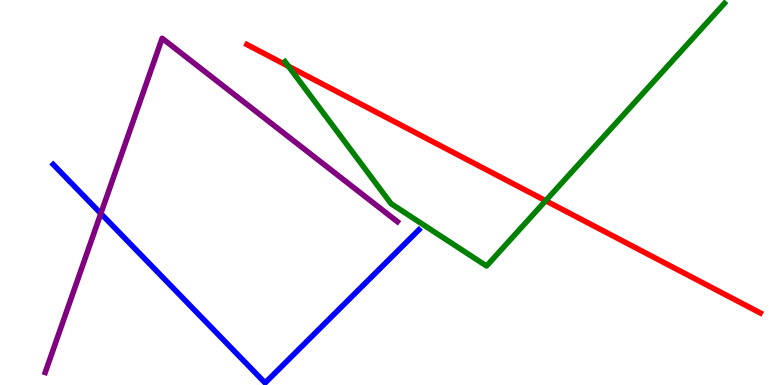[{'lines': ['blue', 'red'], 'intersections': []}, {'lines': ['green', 'red'], 'intersections': [{'x': 3.72, 'y': 8.28}, {'x': 7.04, 'y': 4.79}]}, {'lines': ['purple', 'red'], 'intersections': []}, {'lines': ['blue', 'green'], 'intersections': []}, {'lines': ['blue', 'purple'], 'intersections': [{'x': 1.3, 'y': 4.45}]}, {'lines': ['green', 'purple'], 'intersections': []}]